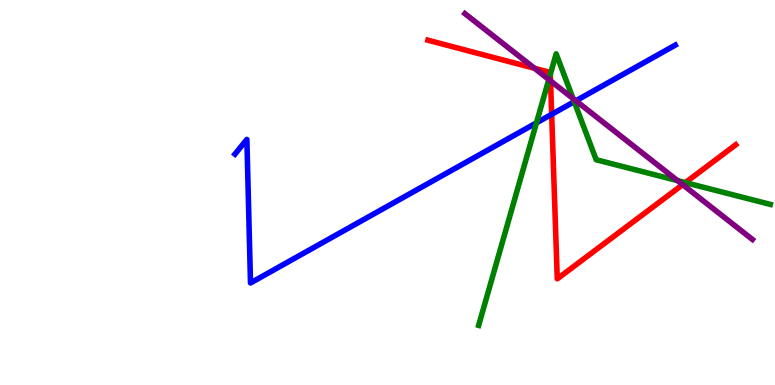[{'lines': ['blue', 'red'], 'intersections': [{'x': 7.12, 'y': 7.03}]}, {'lines': ['green', 'red'], 'intersections': [{'x': 7.1, 'y': 8.07}, {'x': 8.84, 'y': 5.26}]}, {'lines': ['purple', 'red'], 'intersections': [{'x': 6.9, 'y': 8.23}, {'x': 7.1, 'y': 7.9}, {'x': 8.81, 'y': 5.2}]}, {'lines': ['blue', 'green'], 'intersections': [{'x': 6.92, 'y': 6.81}, {'x': 7.41, 'y': 7.36}]}, {'lines': ['blue', 'purple'], 'intersections': [{'x': 7.43, 'y': 7.38}]}, {'lines': ['green', 'purple'], 'intersections': [{'x': 7.08, 'y': 7.93}, {'x': 7.39, 'y': 7.44}, {'x': 8.74, 'y': 5.31}]}]